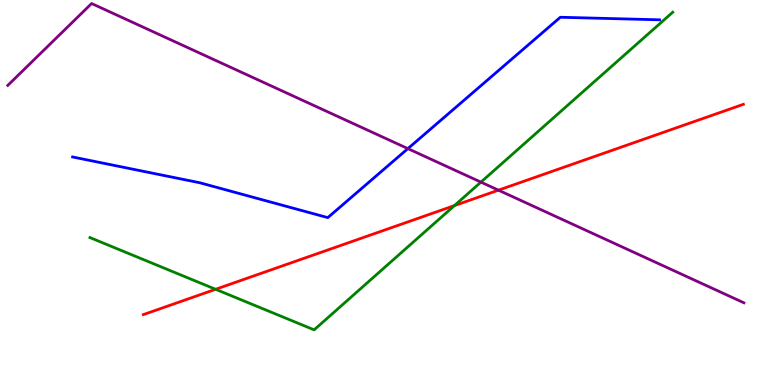[{'lines': ['blue', 'red'], 'intersections': []}, {'lines': ['green', 'red'], 'intersections': [{'x': 2.78, 'y': 2.49}, {'x': 5.86, 'y': 4.66}]}, {'lines': ['purple', 'red'], 'intersections': [{'x': 6.43, 'y': 5.06}]}, {'lines': ['blue', 'green'], 'intersections': []}, {'lines': ['blue', 'purple'], 'intersections': [{'x': 5.26, 'y': 6.14}]}, {'lines': ['green', 'purple'], 'intersections': [{'x': 6.21, 'y': 5.27}]}]